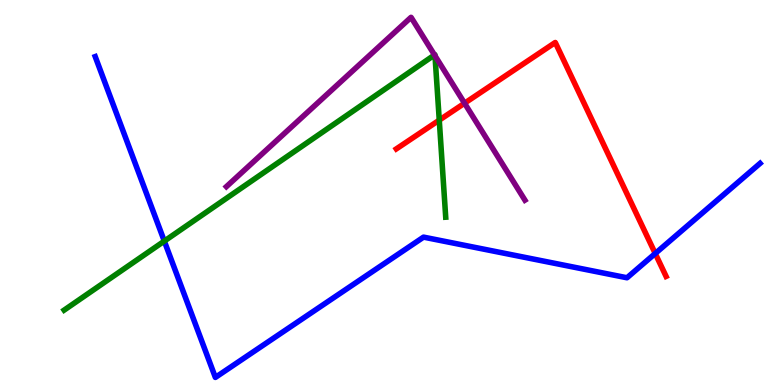[{'lines': ['blue', 'red'], 'intersections': [{'x': 8.45, 'y': 3.42}]}, {'lines': ['green', 'red'], 'intersections': [{'x': 5.67, 'y': 6.88}]}, {'lines': ['purple', 'red'], 'intersections': [{'x': 5.99, 'y': 7.32}]}, {'lines': ['blue', 'green'], 'intersections': [{'x': 2.12, 'y': 3.74}]}, {'lines': ['blue', 'purple'], 'intersections': []}, {'lines': ['green', 'purple'], 'intersections': [{'x': 5.61, 'y': 8.57}, {'x': 5.61, 'y': 8.55}]}]